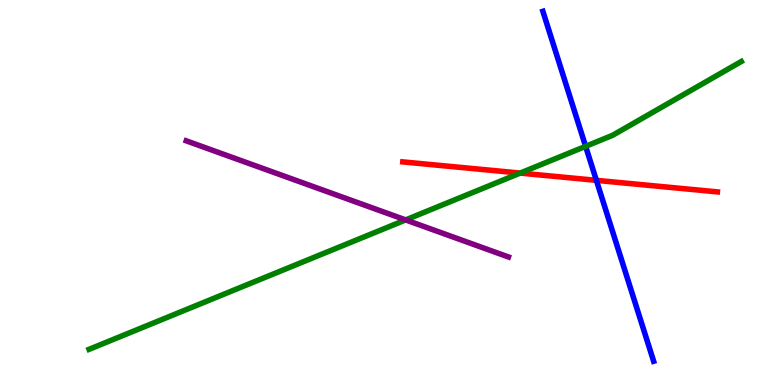[{'lines': ['blue', 'red'], 'intersections': [{'x': 7.7, 'y': 5.32}]}, {'lines': ['green', 'red'], 'intersections': [{'x': 6.71, 'y': 5.5}]}, {'lines': ['purple', 'red'], 'intersections': []}, {'lines': ['blue', 'green'], 'intersections': [{'x': 7.56, 'y': 6.2}]}, {'lines': ['blue', 'purple'], 'intersections': []}, {'lines': ['green', 'purple'], 'intersections': [{'x': 5.23, 'y': 4.29}]}]